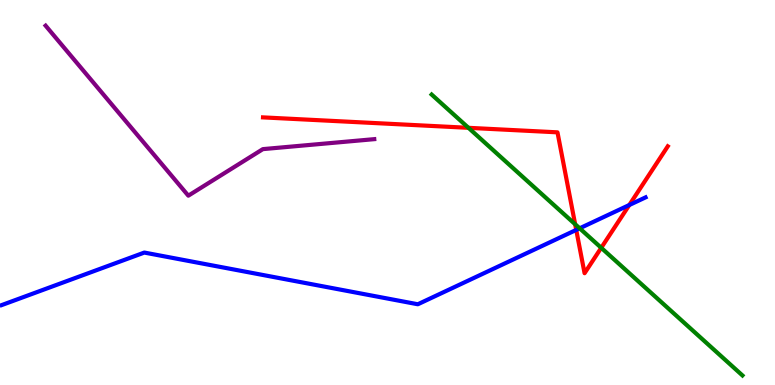[{'lines': ['blue', 'red'], 'intersections': [{'x': 7.44, 'y': 4.03}, {'x': 8.12, 'y': 4.67}]}, {'lines': ['green', 'red'], 'intersections': [{'x': 6.04, 'y': 6.68}, {'x': 7.42, 'y': 4.18}, {'x': 7.76, 'y': 3.56}]}, {'lines': ['purple', 'red'], 'intersections': []}, {'lines': ['blue', 'green'], 'intersections': [{'x': 7.48, 'y': 4.07}]}, {'lines': ['blue', 'purple'], 'intersections': []}, {'lines': ['green', 'purple'], 'intersections': []}]